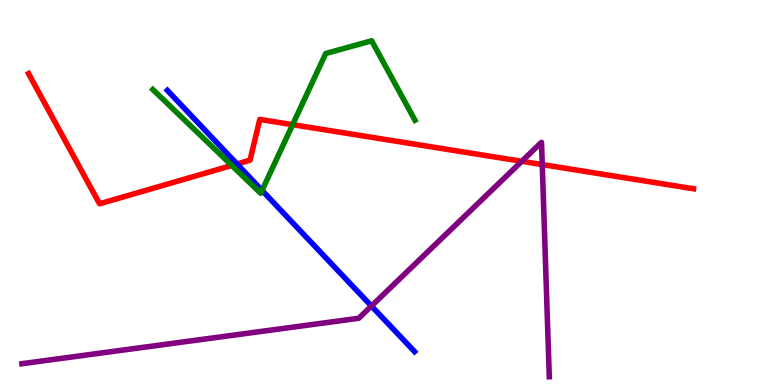[{'lines': ['blue', 'red'], 'intersections': [{'x': 3.06, 'y': 5.74}]}, {'lines': ['green', 'red'], 'intersections': [{'x': 2.99, 'y': 5.7}, {'x': 3.78, 'y': 6.76}]}, {'lines': ['purple', 'red'], 'intersections': [{'x': 6.73, 'y': 5.81}, {'x': 7.0, 'y': 5.73}]}, {'lines': ['blue', 'green'], 'intersections': [{'x': 3.38, 'y': 5.05}]}, {'lines': ['blue', 'purple'], 'intersections': [{'x': 4.79, 'y': 2.05}]}, {'lines': ['green', 'purple'], 'intersections': []}]